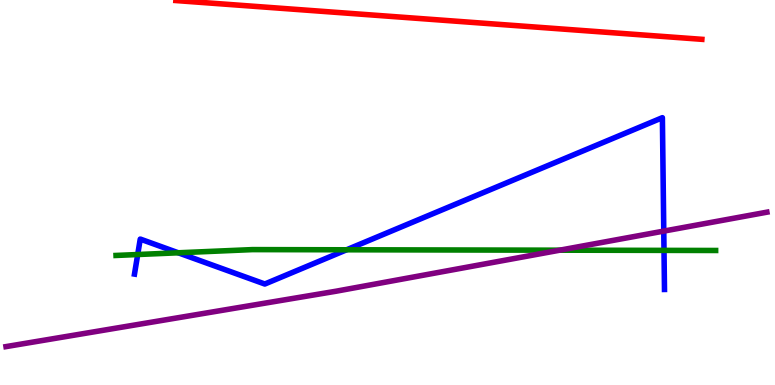[{'lines': ['blue', 'red'], 'intersections': []}, {'lines': ['green', 'red'], 'intersections': []}, {'lines': ['purple', 'red'], 'intersections': []}, {'lines': ['blue', 'green'], 'intersections': [{'x': 1.78, 'y': 3.39}, {'x': 2.3, 'y': 3.43}, {'x': 4.47, 'y': 3.51}, {'x': 8.57, 'y': 3.5}]}, {'lines': ['blue', 'purple'], 'intersections': [{'x': 8.56, 'y': 4.0}]}, {'lines': ['green', 'purple'], 'intersections': [{'x': 7.22, 'y': 3.5}]}]